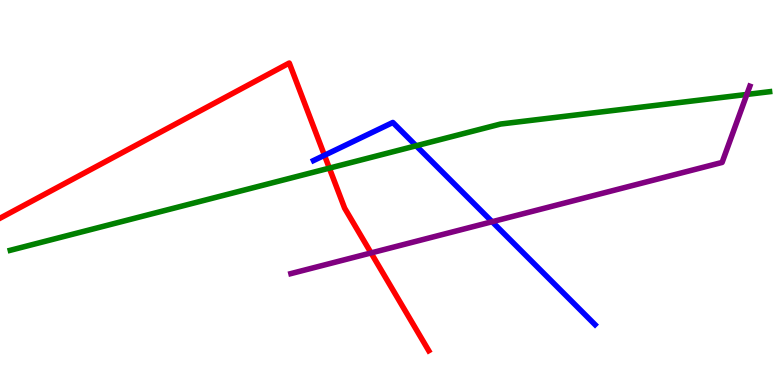[{'lines': ['blue', 'red'], 'intersections': [{'x': 4.19, 'y': 5.97}]}, {'lines': ['green', 'red'], 'intersections': [{'x': 4.25, 'y': 5.63}]}, {'lines': ['purple', 'red'], 'intersections': [{'x': 4.79, 'y': 3.43}]}, {'lines': ['blue', 'green'], 'intersections': [{'x': 5.37, 'y': 6.21}]}, {'lines': ['blue', 'purple'], 'intersections': [{'x': 6.35, 'y': 4.24}]}, {'lines': ['green', 'purple'], 'intersections': [{'x': 9.64, 'y': 7.55}]}]